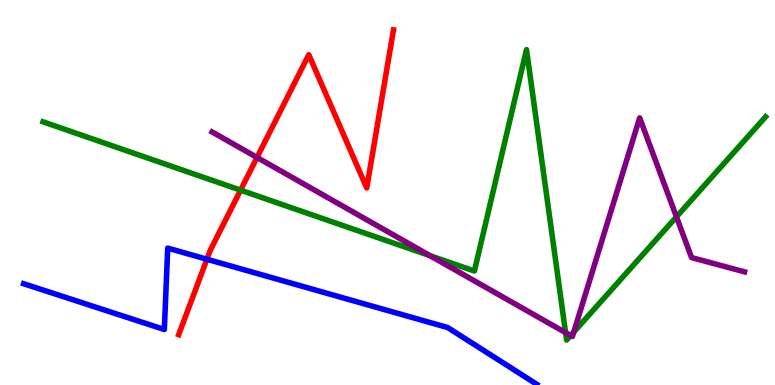[{'lines': ['blue', 'red'], 'intersections': [{'x': 2.67, 'y': 3.27}]}, {'lines': ['green', 'red'], 'intersections': [{'x': 3.1, 'y': 5.06}]}, {'lines': ['purple', 'red'], 'intersections': [{'x': 3.32, 'y': 5.91}]}, {'lines': ['blue', 'green'], 'intersections': []}, {'lines': ['blue', 'purple'], 'intersections': []}, {'lines': ['green', 'purple'], 'intersections': [{'x': 5.55, 'y': 3.36}, {'x': 7.3, 'y': 1.36}, {'x': 7.36, 'y': 1.29}, {'x': 7.4, 'y': 1.38}, {'x': 8.73, 'y': 4.37}]}]